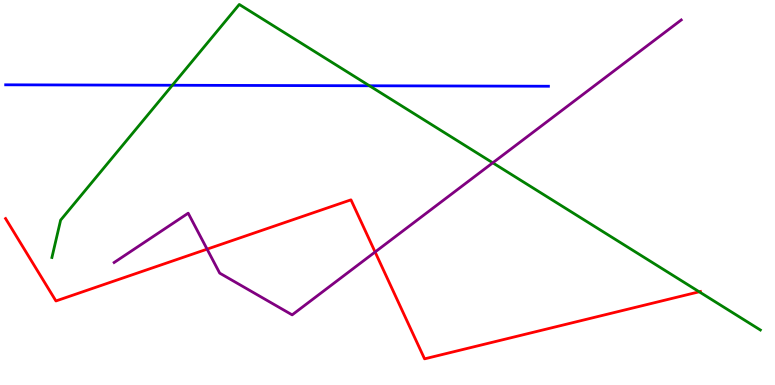[{'lines': ['blue', 'red'], 'intersections': []}, {'lines': ['green', 'red'], 'intersections': [{'x': 9.02, 'y': 2.42}]}, {'lines': ['purple', 'red'], 'intersections': [{'x': 2.67, 'y': 3.53}, {'x': 4.84, 'y': 3.45}]}, {'lines': ['blue', 'green'], 'intersections': [{'x': 2.22, 'y': 7.79}, {'x': 4.77, 'y': 7.77}]}, {'lines': ['blue', 'purple'], 'intersections': []}, {'lines': ['green', 'purple'], 'intersections': [{'x': 6.36, 'y': 5.77}]}]